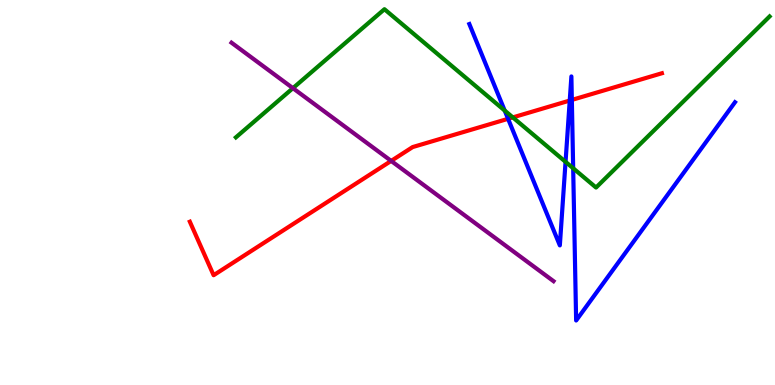[{'lines': ['blue', 'red'], 'intersections': [{'x': 6.56, 'y': 6.91}, {'x': 7.35, 'y': 7.39}, {'x': 7.38, 'y': 7.4}]}, {'lines': ['green', 'red'], 'intersections': [{'x': 6.62, 'y': 6.95}]}, {'lines': ['purple', 'red'], 'intersections': [{'x': 5.05, 'y': 5.82}]}, {'lines': ['blue', 'green'], 'intersections': [{'x': 6.51, 'y': 7.13}, {'x': 7.3, 'y': 5.8}, {'x': 7.4, 'y': 5.63}]}, {'lines': ['blue', 'purple'], 'intersections': []}, {'lines': ['green', 'purple'], 'intersections': [{'x': 3.78, 'y': 7.71}]}]